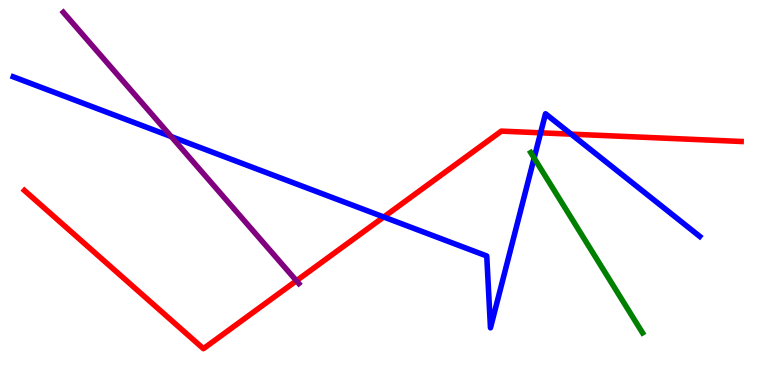[{'lines': ['blue', 'red'], 'intersections': [{'x': 4.95, 'y': 4.36}, {'x': 6.98, 'y': 6.55}, {'x': 7.37, 'y': 6.52}]}, {'lines': ['green', 'red'], 'intersections': []}, {'lines': ['purple', 'red'], 'intersections': [{'x': 3.82, 'y': 2.71}]}, {'lines': ['blue', 'green'], 'intersections': [{'x': 6.89, 'y': 5.9}]}, {'lines': ['blue', 'purple'], 'intersections': [{'x': 2.21, 'y': 6.45}]}, {'lines': ['green', 'purple'], 'intersections': []}]